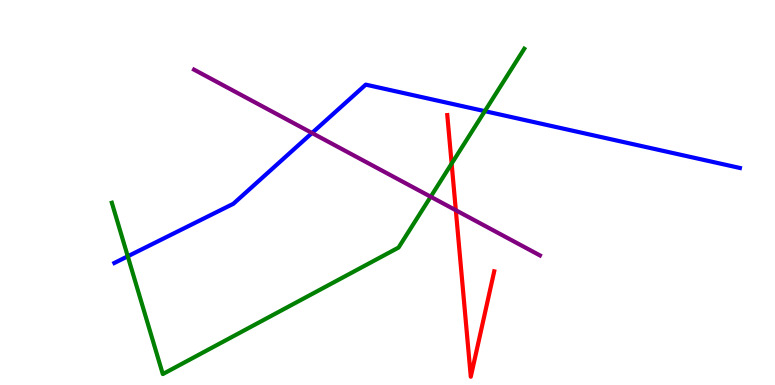[{'lines': ['blue', 'red'], 'intersections': []}, {'lines': ['green', 'red'], 'intersections': [{'x': 5.83, 'y': 5.75}]}, {'lines': ['purple', 'red'], 'intersections': [{'x': 5.88, 'y': 4.54}]}, {'lines': ['blue', 'green'], 'intersections': [{'x': 1.65, 'y': 3.34}, {'x': 6.26, 'y': 7.11}]}, {'lines': ['blue', 'purple'], 'intersections': [{'x': 4.03, 'y': 6.55}]}, {'lines': ['green', 'purple'], 'intersections': [{'x': 5.56, 'y': 4.89}]}]